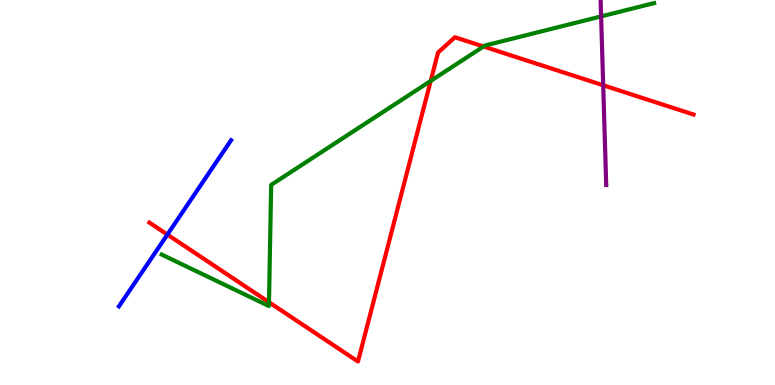[{'lines': ['blue', 'red'], 'intersections': [{'x': 2.16, 'y': 3.91}]}, {'lines': ['green', 'red'], 'intersections': [{'x': 3.47, 'y': 2.15}, {'x': 5.56, 'y': 7.9}, {'x': 6.24, 'y': 8.79}]}, {'lines': ['purple', 'red'], 'intersections': [{'x': 7.78, 'y': 7.79}]}, {'lines': ['blue', 'green'], 'intersections': []}, {'lines': ['blue', 'purple'], 'intersections': []}, {'lines': ['green', 'purple'], 'intersections': [{'x': 7.76, 'y': 9.57}]}]